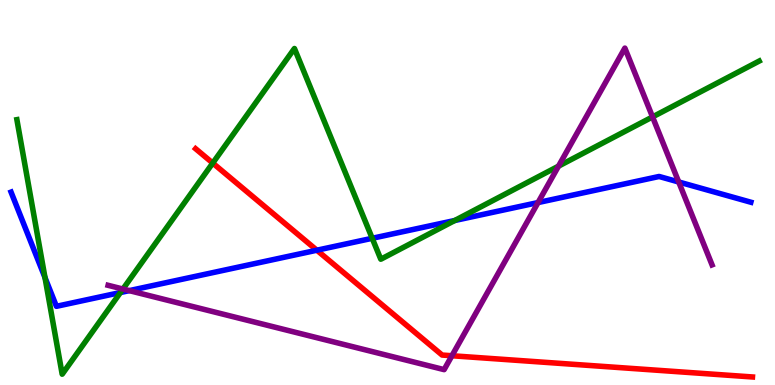[{'lines': ['blue', 'red'], 'intersections': [{'x': 4.09, 'y': 3.5}]}, {'lines': ['green', 'red'], 'intersections': [{'x': 2.75, 'y': 5.76}]}, {'lines': ['purple', 'red'], 'intersections': [{'x': 5.83, 'y': 0.76}]}, {'lines': ['blue', 'green'], 'intersections': [{'x': 0.58, 'y': 2.79}, {'x': 1.55, 'y': 2.4}, {'x': 4.8, 'y': 3.81}, {'x': 5.87, 'y': 4.27}]}, {'lines': ['blue', 'purple'], 'intersections': [{'x': 1.67, 'y': 2.45}, {'x': 6.94, 'y': 4.74}, {'x': 8.76, 'y': 5.27}]}, {'lines': ['green', 'purple'], 'intersections': [{'x': 1.59, 'y': 2.49}, {'x': 7.21, 'y': 5.68}, {'x': 8.42, 'y': 6.96}]}]